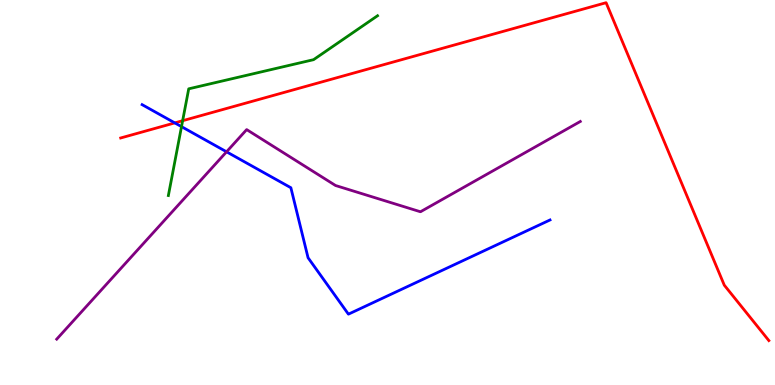[{'lines': ['blue', 'red'], 'intersections': [{'x': 2.26, 'y': 6.81}]}, {'lines': ['green', 'red'], 'intersections': [{'x': 2.36, 'y': 6.86}]}, {'lines': ['purple', 'red'], 'intersections': []}, {'lines': ['blue', 'green'], 'intersections': [{'x': 2.34, 'y': 6.71}]}, {'lines': ['blue', 'purple'], 'intersections': [{'x': 2.92, 'y': 6.06}]}, {'lines': ['green', 'purple'], 'intersections': []}]